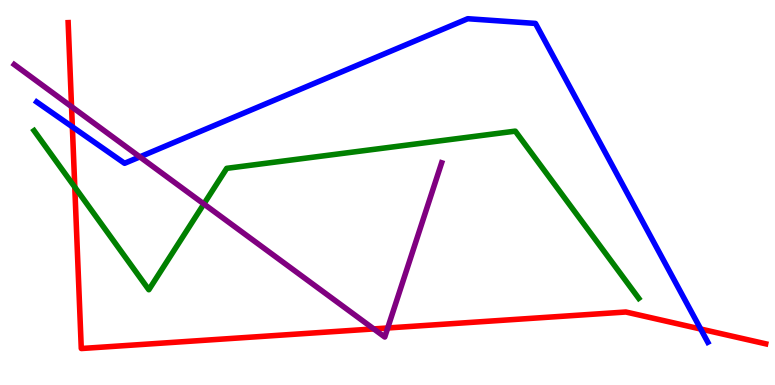[{'lines': ['blue', 'red'], 'intersections': [{'x': 0.934, 'y': 6.71}, {'x': 9.04, 'y': 1.45}]}, {'lines': ['green', 'red'], 'intersections': [{'x': 0.965, 'y': 5.14}]}, {'lines': ['purple', 'red'], 'intersections': [{'x': 0.923, 'y': 7.23}, {'x': 4.82, 'y': 1.46}, {'x': 5.0, 'y': 1.48}]}, {'lines': ['blue', 'green'], 'intersections': []}, {'lines': ['blue', 'purple'], 'intersections': [{'x': 1.8, 'y': 5.93}]}, {'lines': ['green', 'purple'], 'intersections': [{'x': 2.63, 'y': 4.7}]}]